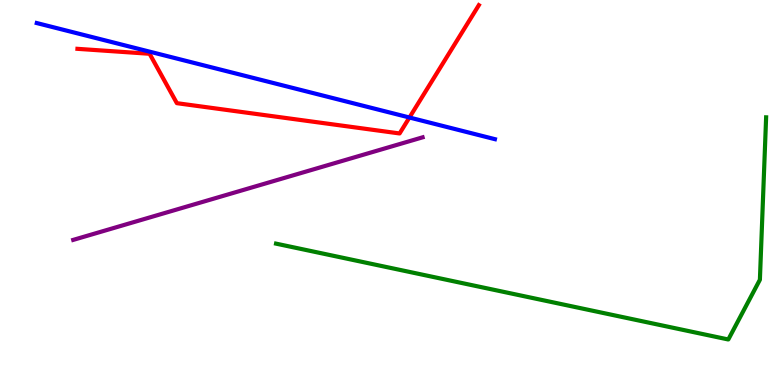[{'lines': ['blue', 'red'], 'intersections': [{'x': 5.28, 'y': 6.95}]}, {'lines': ['green', 'red'], 'intersections': []}, {'lines': ['purple', 'red'], 'intersections': []}, {'lines': ['blue', 'green'], 'intersections': []}, {'lines': ['blue', 'purple'], 'intersections': []}, {'lines': ['green', 'purple'], 'intersections': []}]